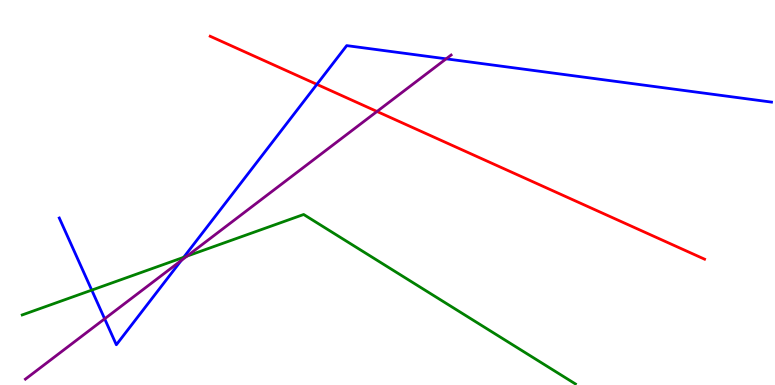[{'lines': ['blue', 'red'], 'intersections': [{'x': 4.09, 'y': 7.81}]}, {'lines': ['green', 'red'], 'intersections': []}, {'lines': ['purple', 'red'], 'intersections': [{'x': 4.86, 'y': 7.1}]}, {'lines': ['blue', 'green'], 'intersections': [{'x': 1.18, 'y': 2.46}, {'x': 2.37, 'y': 3.32}]}, {'lines': ['blue', 'purple'], 'intersections': [{'x': 1.35, 'y': 1.72}, {'x': 2.34, 'y': 3.23}, {'x': 5.76, 'y': 8.47}]}, {'lines': ['green', 'purple'], 'intersections': [{'x': 2.41, 'y': 3.35}]}]